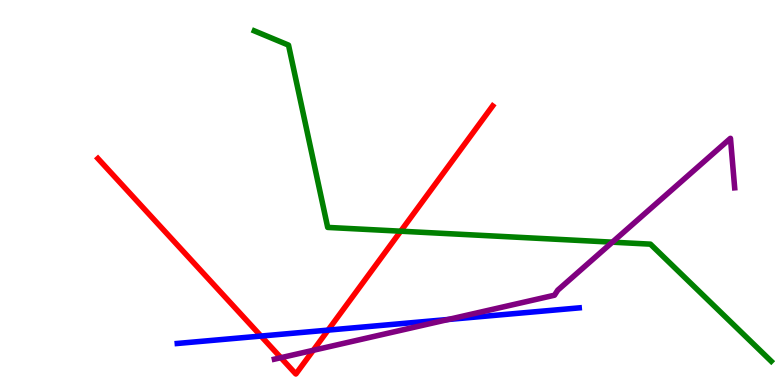[{'lines': ['blue', 'red'], 'intersections': [{'x': 3.37, 'y': 1.27}, {'x': 4.23, 'y': 1.43}]}, {'lines': ['green', 'red'], 'intersections': [{'x': 5.17, 'y': 3.99}]}, {'lines': ['purple', 'red'], 'intersections': [{'x': 3.62, 'y': 0.709}, {'x': 4.04, 'y': 0.901}]}, {'lines': ['blue', 'green'], 'intersections': []}, {'lines': ['blue', 'purple'], 'intersections': [{'x': 5.78, 'y': 1.7}]}, {'lines': ['green', 'purple'], 'intersections': [{'x': 7.9, 'y': 3.71}]}]